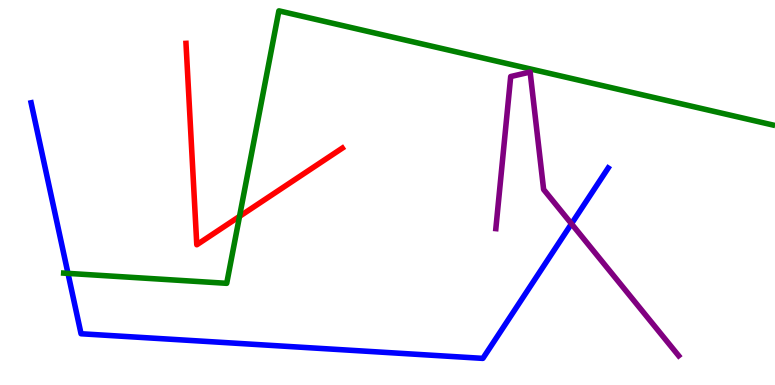[{'lines': ['blue', 'red'], 'intersections': []}, {'lines': ['green', 'red'], 'intersections': [{'x': 3.09, 'y': 4.38}]}, {'lines': ['purple', 'red'], 'intersections': []}, {'lines': ['blue', 'green'], 'intersections': [{'x': 0.877, 'y': 2.9}]}, {'lines': ['blue', 'purple'], 'intersections': [{'x': 7.37, 'y': 4.19}]}, {'lines': ['green', 'purple'], 'intersections': []}]